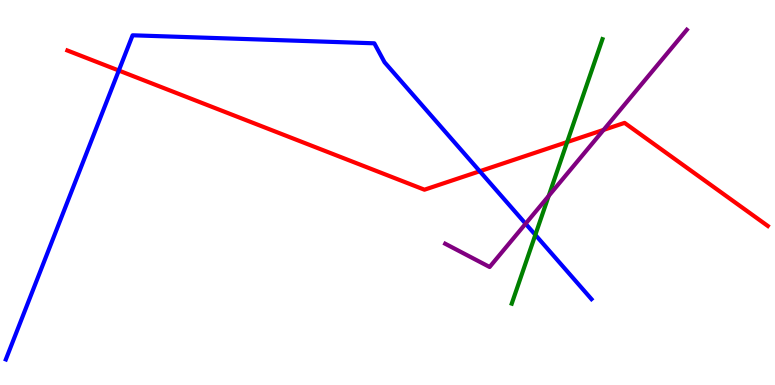[{'lines': ['blue', 'red'], 'intersections': [{'x': 1.53, 'y': 8.17}, {'x': 6.19, 'y': 5.55}]}, {'lines': ['green', 'red'], 'intersections': [{'x': 7.32, 'y': 6.31}]}, {'lines': ['purple', 'red'], 'intersections': [{'x': 7.79, 'y': 6.63}]}, {'lines': ['blue', 'green'], 'intersections': [{'x': 6.91, 'y': 3.9}]}, {'lines': ['blue', 'purple'], 'intersections': [{'x': 6.78, 'y': 4.19}]}, {'lines': ['green', 'purple'], 'intersections': [{'x': 7.08, 'y': 4.91}]}]